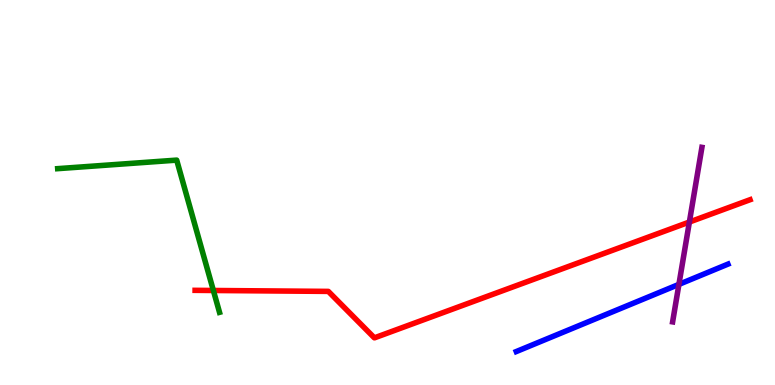[{'lines': ['blue', 'red'], 'intersections': []}, {'lines': ['green', 'red'], 'intersections': [{'x': 2.75, 'y': 2.46}]}, {'lines': ['purple', 'red'], 'intersections': [{'x': 8.9, 'y': 4.23}]}, {'lines': ['blue', 'green'], 'intersections': []}, {'lines': ['blue', 'purple'], 'intersections': [{'x': 8.76, 'y': 2.61}]}, {'lines': ['green', 'purple'], 'intersections': []}]